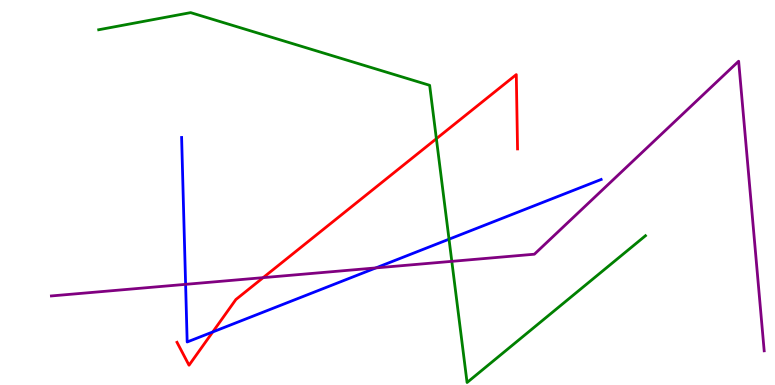[{'lines': ['blue', 'red'], 'intersections': [{'x': 2.75, 'y': 1.38}]}, {'lines': ['green', 'red'], 'intersections': [{'x': 5.63, 'y': 6.4}]}, {'lines': ['purple', 'red'], 'intersections': [{'x': 3.4, 'y': 2.79}]}, {'lines': ['blue', 'green'], 'intersections': [{'x': 5.79, 'y': 3.79}]}, {'lines': ['blue', 'purple'], 'intersections': [{'x': 2.39, 'y': 2.61}, {'x': 4.85, 'y': 3.04}]}, {'lines': ['green', 'purple'], 'intersections': [{'x': 5.83, 'y': 3.21}]}]